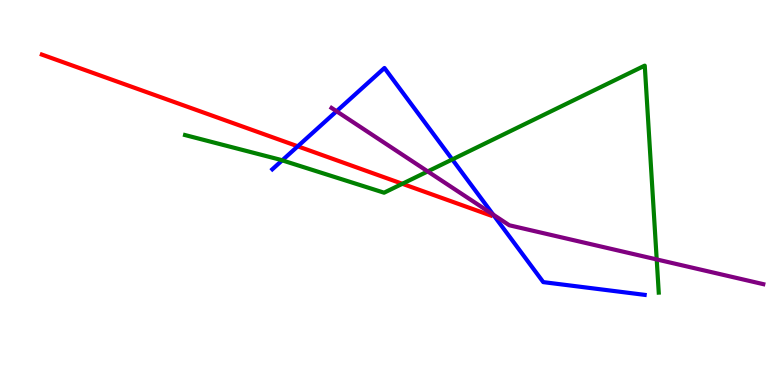[{'lines': ['blue', 'red'], 'intersections': [{'x': 3.84, 'y': 6.2}]}, {'lines': ['green', 'red'], 'intersections': [{'x': 5.19, 'y': 5.23}]}, {'lines': ['purple', 'red'], 'intersections': []}, {'lines': ['blue', 'green'], 'intersections': [{'x': 3.64, 'y': 5.84}, {'x': 5.84, 'y': 5.86}]}, {'lines': ['blue', 'purple'], 'intersections': [{'x': 4.34, 'y': 7.11}, {'x': 6.36, 'y': 4.42}]}, {'lines': ['green', 'purple'], 'intersections': [{'x': 5.52, 'y': 5.55}, {'x': 8.47, 'y': 3.26}]}]